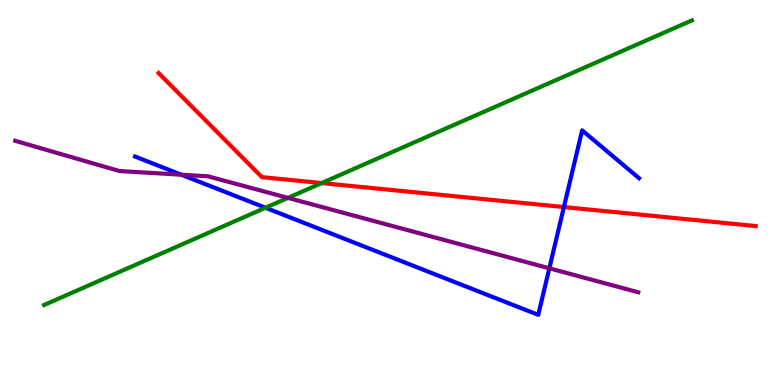[{'lines': ['blue', 'red'], 'intersections': [{'x': 7.28, 'y': 4.62}]}, {'lines': ['green', 'red'], 'intersections': [{'x': 4.15, 'y': 5.25}]}, {'lines': ['purple', 'red'], 'intersections': []}, {'lines': ['blue', 'green'], 'intersections': [{'x': 3.43, 'y': 4.6}]}, {'lines': ['blue', 'purple'], 'intersections': [{'x': 2.34, 'y': 5.46}, {'x': 7.09, 'y': 3.03}]}, {'lines': ['green', 'purple'], 'intersections': [{'x': 3.72, 'y': 4.86}]}]